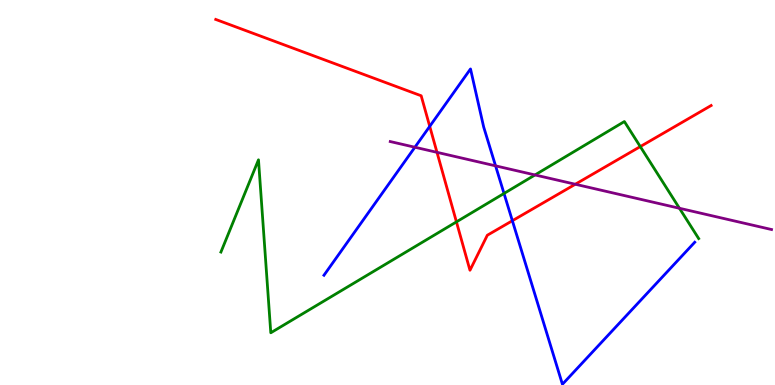[{'lines': ['blue', 'red'], 'intersections': [{'x': 5.54, 'y': 6.72}, {'x': 6.61, 'y': 4.27}]}, {'lines': ['green', 'red'], 'intersections': [{'x': 5.89, 'y': 4.24}, {'x': 8.26, 'y': 6.19}]}, {'lines': ['purple', 'red'], 'intersections': [{'x': 5.64, 'y': 6.04}, {'x': 7.42, 'y': 5.21}]}, {'lines': ['blue', 'green'], 'intersections': [{'x': 6.5, 'y': 4.98}]}, {'lines': ['blue', 'purple'], 'intersections': [{'x': 5.35, 'y': 6.18}, {'x': 6.39, 'y': 5.69}]}, {'lines': ['green', 'purple'], 'intersections': [{'x': 6.9, 'y': 5.46}, {'x': 8.77, 'y': 4.59}]}]